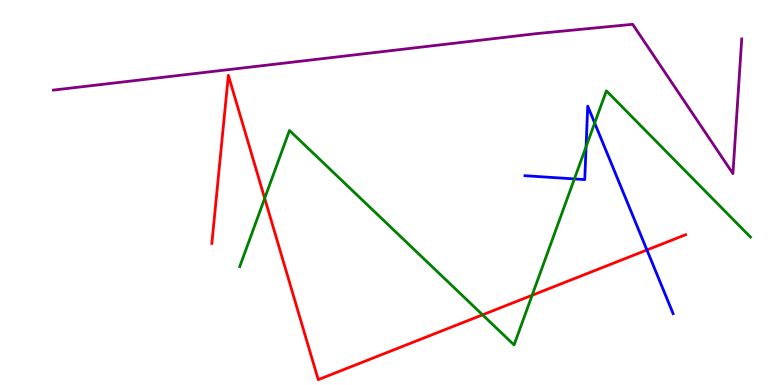[{'lines': ['blue', 'red'], 'intersections': [{'x': 8.35, 'y': 3.51}]}, {'lines': ['green', 'red'], 'intersections': [{'x': 3.42, 'y': 4.85}, {'x': 6.23, 'y': 1.82}, {'x': 6.87, 'y': 2.33}]}, {'lines': ['purple', 'red'], 'intersections': []}, {'lines': ['blue', 'green'], 'intersections': [{'x': 7.41, 'y': 5.35}, {'x': 7.56, 'y': 6.19}, {'x': 7.67, 'y': 6.8}]}, {'lines': ['blue', 'purple'], 'intersections': []}, {'lines': ['green', 'purple'], 'intersections': []}]